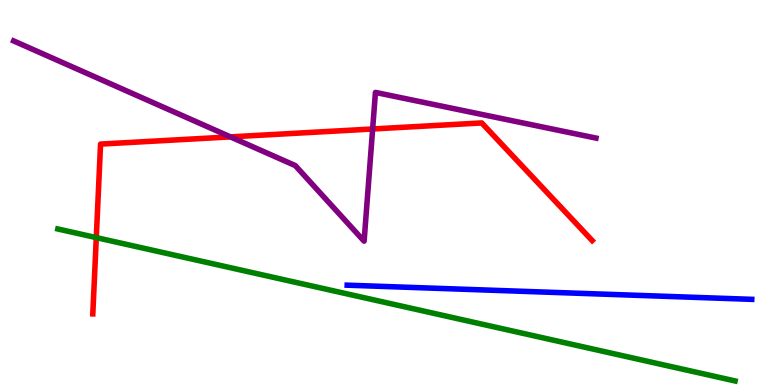[{'lines': ['blue', 'red'], 'intersections': []}, {'lines': ['green', 'red'], 'intersections': [{'x': 1.24, 'y': 3.83}]}, {'lines': ['purple', 'red'], 'intersections': [{'x': 2.97, 'y': 6.44}, {'x': 4.81, 'y': 6.65}]}, {'lines': ['blue', 'green'], 'intersections': []}, {'lines': ['blue', 'purple'], 'intersections': []}, {'lines': ['green', 'purple'], 'intersections': []}]